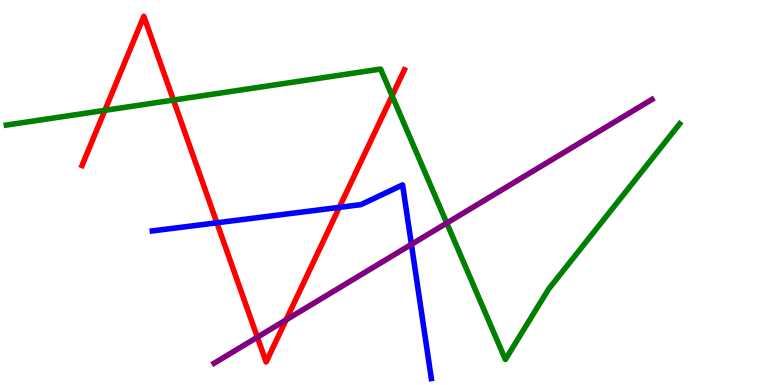[{'lines': ['blue', 'red'], 'intersections': [{'x': 2.8, 'y': 4.21}, {'x': 4.38, 'y': 4.61}]}, {'lines': ['green', 'red'], 'intersections': [{'x': 1.35, 'y': 7.13}, {'x': 2.24, 'y': 7.4}, {'x': 5.06, 'y': 7.51}]}, {'lines': ['purple', 'red'], 'intersections': [{'x': 3.32, 'y': 1.24}, {'x': 3.69, 'y': 1.69}]}, {'lines': ['blue', 'green'], 'intersections': []}, {'lines': ['blue', 'purple'], 'intersections': [{'x': 5.31, 'y': 3.65}]}, {'lines': ['green', 'purple'], 'intersections': [{'x': 5.76, 'y': 4.21}]}]